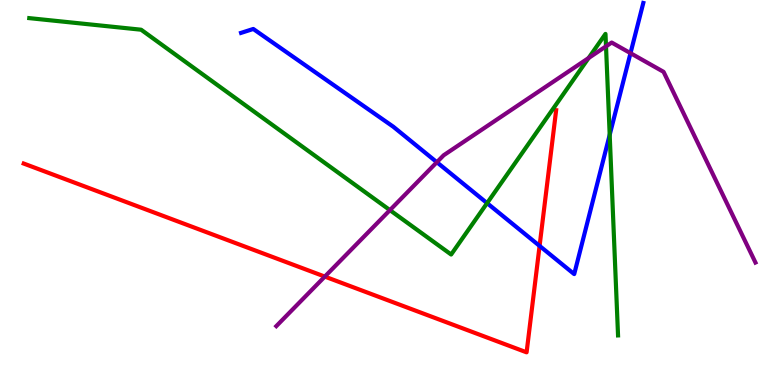[{'lines': ['blue', 'red'], 'intersections': [{'x': 6.96, 'y': 3.61}]}, {'lines': ['green', 'red'], 'intersections': []}, {'lines': ['purple', 'red'], 'intersections': [{'x': 4.19, 'y': 2.82}]}, {'lines': ['blue', 'green'], 'intersections': [{'x': 6.28, 'y': 4.72}, {'x': 7.87, 'y': 6.5}]}, {'lines': ['blue', 'purple'], 'intersections': [{'x': 5.64, 'y': 5.79}, {'x': 8.14, 'y': 8.62}]}, {'lines': ['green', 'purple'], 'intersections': [{'x': 5.03, 'y': 4.54}, {'x': 7.59, 'y': 8.49}, {'x': 7.82, 'y': 8.8}]}]